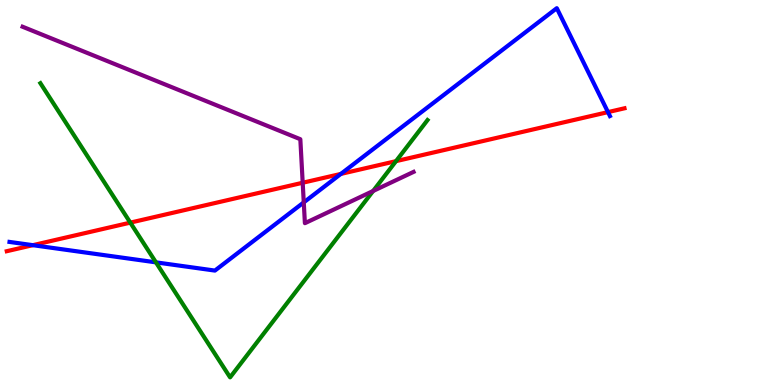[{'lines': ['blue', 'red'], 'intersections': [{'x': 0.424, 'y': 3.63}, {'x': 4.4, 'y': 5.48}, {'x': 7.84, 'y': 7.09}]}, {'lines': ['green', 'red'], 'intersections': [{'x': 1.68, 'y': 4.22}, {'x': 5.11, 'y': 5.81}]}, {'lines': ['purple', 'red'], 'intersections': [{'x': 3.91, 'y': 5.25}]}, {'lines': ['blue', 'green'], 'intersections': [{'x': 2.01, 'y': 3.19}]}, {'lines': ['blue', 'purple'], 'intersections': [{'x': 3.92, 'y': 4.74}]}, {'lines': ['green', 'purple'], 'intersections': [{'x': 4.81, 'y': 5.04}]}]